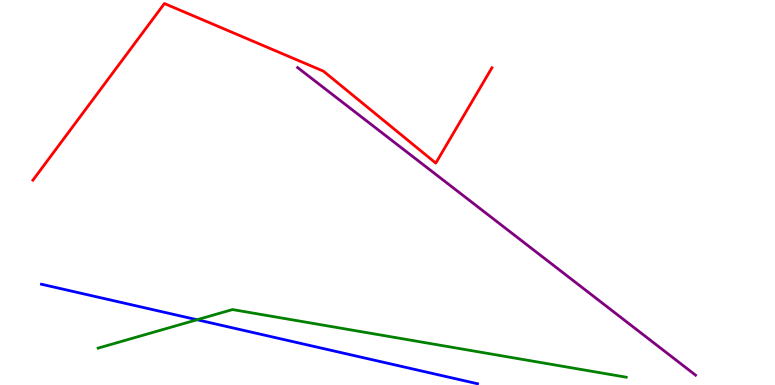[{'lines': ['blue', 'red'], 'intersections': []}, {'lines': ['green', 'red'], 'intersections': []}, {'lines': ['purple', 'red'], 'intersections': []}, {'lines': ['blue', 'green'], 'intersections': [{'x': 2.54, 'y': 1.7}]}, {'lines': ['blue', 'purple'], 'intersections': []}, {'lines': ['green', 'purple'], 'intersections': []}]